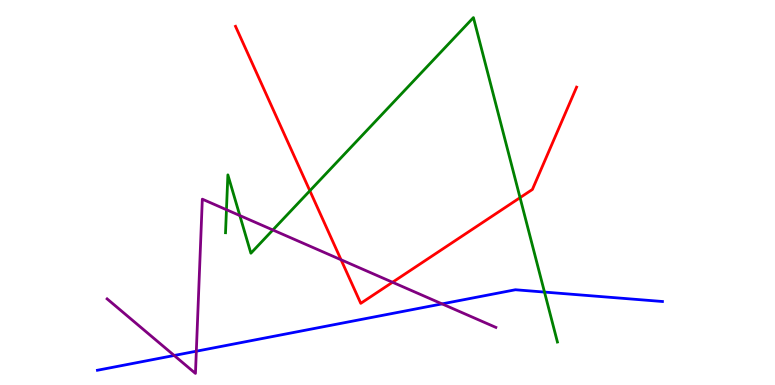[{'lines': ['blue', 'red'], 'intersections': []}, {'lines': ['green', 'red'], 'intersections': [{'x': 4.0, 'y': 5.04}, {'x': 6.71, 'y': 4.87}]}, {'lines': ['purple', 'red'], 'intersections': [{'x': 4.4, 'y': 3.25}, {'x': 5.06, 'y': 2.67}]}, {'lines': ['blue', 'green'], 'intersections': [{'x': 7.03, 'y': 2.41}]}, {'lines': ['blue', 'purple'], 'intersections': [{'x': 2.25, 'y': 0.767}, {'x': 2.53, 'y': 0.878}, {'x': 5.7, 'y': 2.11}]}, {'lines': ['green', 'purple'], 'intersections': [{'x': 2.92, 'y': 4.55}, {'x': 3.09, 'y': 4.4}, {'x': 3.52, 'y': 4.03}]}]